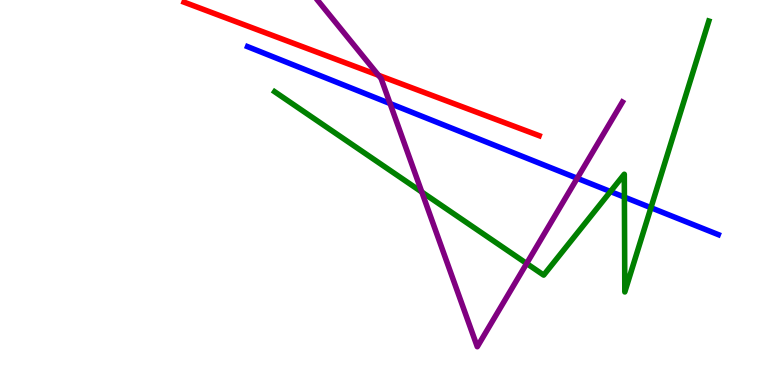[{'lines': ['blue', 'red'], 'intersections': []}, {'lines': ['green', 'red'], 'intersections': []}, {'lines': ['purple', 'red'], 'intersections': [{'x': 4.88, 'y': 8.05}]}, {'lines': ['blue', 'green'], 'intersections': [{'x': 7.88, 'y': 5.02}, {'x': 8.06, 'y': 4.88}, {'x': 8.4, 'y': 4.6}]}, {'lines': ['blue', 'purple'], 'intersections': [{'x': 5.03, 'y': 7.31}, {'x': 7.45, 'y': 5.37}]}, {'lines': ['green', 'purple'], 'intersections': [{'x': 5.44, 'y': 5.01}, {'x': 6.8, 'y': 3.16}]}]